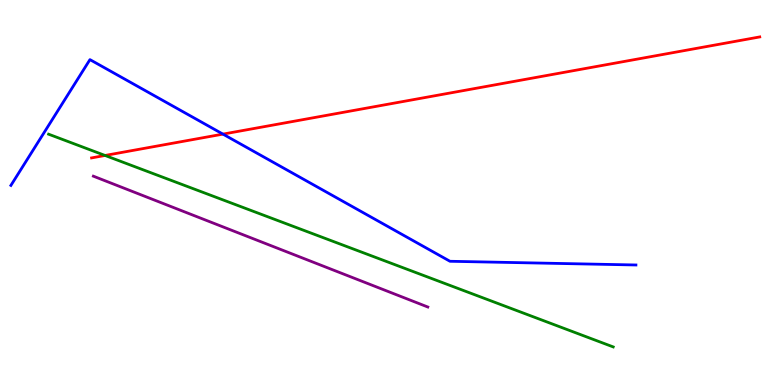[{'lines': ['blue', 'red'], 'intersections': [{'x': 2.88, 'y': 6.52}]}, {'lines': ['green', 'red'], 'intersections': [{'x': 1.36, 'y': 5.96}]}, {'lines': ['purple', 'red'], 'intersections': []}, {'lines': ['blue', 'green'], 'intersections': []}, {'lines': ['blue', 'purple'], 'intersections': []}, {'lines': ['green', 'purple'], 'intersections': []}]